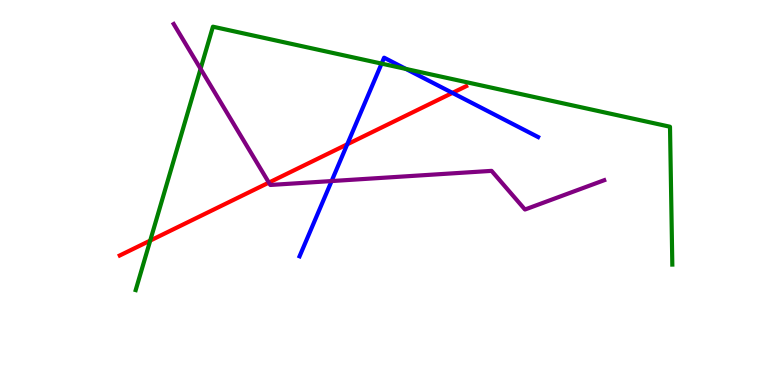[{'lines': ['blue', 'red'], 'intersections': [{'x': 4.48, 'y': 6.25}, {'x': 5.84, 'y': 7.59}]}, {'lines': ['green', 'red'], 'intersections': [{'x': 1.94, 'y': 3.75}]}, {'lines': ['purple', 'red'], 'intersections': [{'x': 3.47, 'y': 5.26}]}, {'lines': ['blue', 'green'], 'intersections': [{'x': 4.92, 'y': 8.35}, {'x': 5.24, 'y': 8.21}]}, {'lines': ['blue', 'purple'], 'intersections': [{'x': 4.28, 'y': 5.3}]}, {'lines': ['green', 'purple'], 'intersections': [{'x': 2.59, 'y': 8.21}]}]